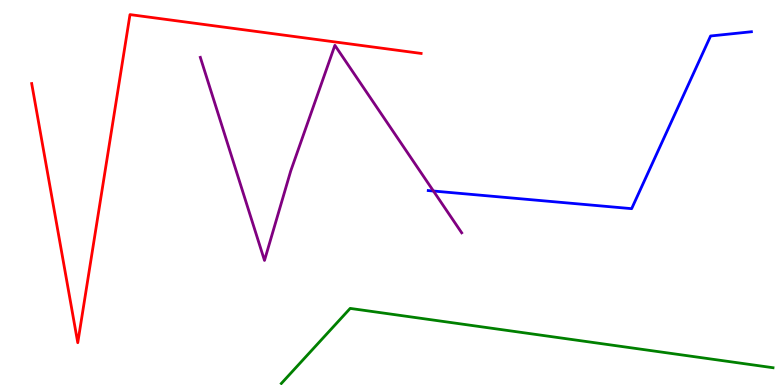[{'lines': ['blue', 'red'], 'intersections': []}, {'lines': ['green', 'red'], 'intersections': []}, {'lines': ['purple', 'red'], 'intersections': []}, {'lines': ['blue', 'green'], 'intersections': []}, {'lines': ['blue', 'purple'], 'intersections': [{'x': 5.59, 'y': 5.04}]}, {'lines': ['green', 'purple'], 'intersections': []}]